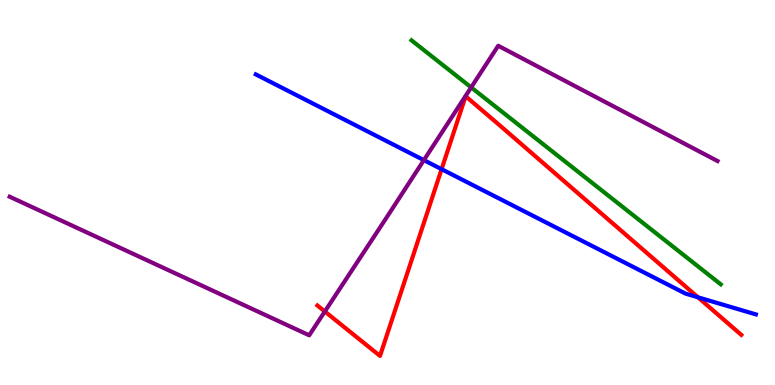[{'lines': ['blue', 'red'], 'intersections': [{'x': 5.7, 'y': 5.61}, {'x': 9.01, 'y': 2.28}]}, {'lines': ['green', 'red'], 'intersections': []}, {'lines': ['purple', 'red'], 'intersections': [{'x': 4.19, 'y': 1.91}]}, {'lines': ['blue', 'green'], 'intersections': []}, {'lines': ['blue', 'purple'], 'intersections': [{'x': 5.47, 'y': 5.84}]}, {'lines': ['green', 'purple'], 'intersections': [{'x': 6.08, 'y': 7.73}]}]